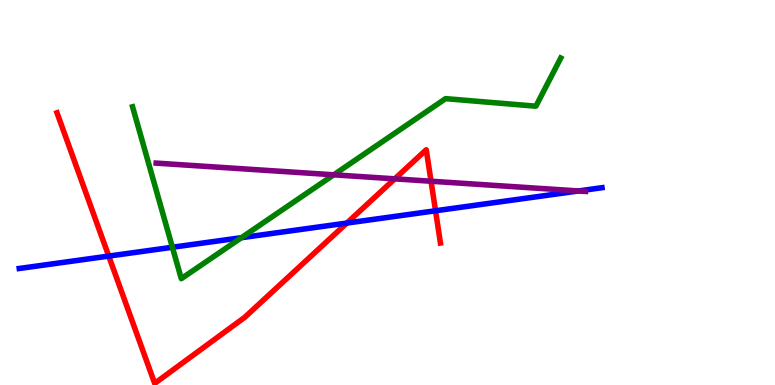[{'lines': ['blue', 'red'], 'intersections': [{'x': 1.4, 'y': 3.35}, {'x': 4.48, 'y': 4.21}, {'x': 5.62, 'y': 4.53}]}, {'lines': ['green', 'red'], 'intersections': []}, {'lines': ['purple', 'red'], 'intersections': [{'x': 5.09, 'y': 5.35}, {'x': 5.56, 'y': 5.29}]}, {'lines': ['blue', 'green'], 'intersections': [{'x': 2.22, 'y': 3.58}, {'x': 3.12, 'y': 3.83}]}, {'lines': ['blue', 'purple'], 'intersections': [{'x': 7.46, 'y': 5.04}]}, {'lines': ['green', 'purple'], 'intersections': [{'x': 4.31, 'y': 5.46}]}]